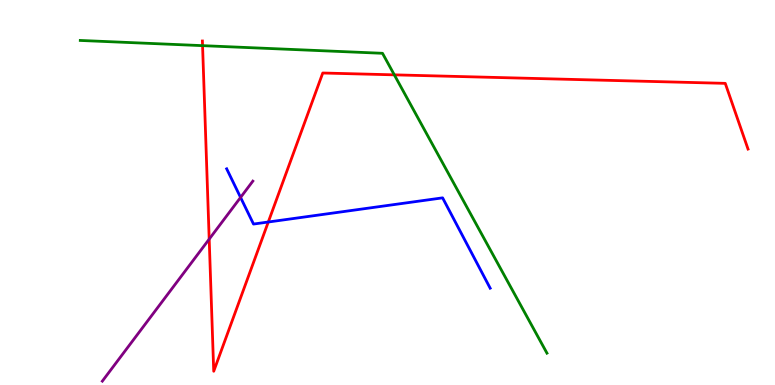[{'lines': ['blue', 'red'], 'intersections': [{'x': 3.46, 'y': 4.23}]}, {'lines': ['green', 'red'], 'intersections': [{'x': 2.61, 'y': 8.81}, {'x': 5.09, 'y': 8.06}]}, {'lines': ['purple', 'red'], 'intersections': [{'x': 2.7, 'y': 3.79}]}, {'lines': ['blue', 'green'], 'intersections': []}, {'lines': ['blue', 'purple'], 'intersections': [{'x': 3.1, 'y': 4.87}]}, {'lines': ['green', 'purple'], 'intersections': []}]